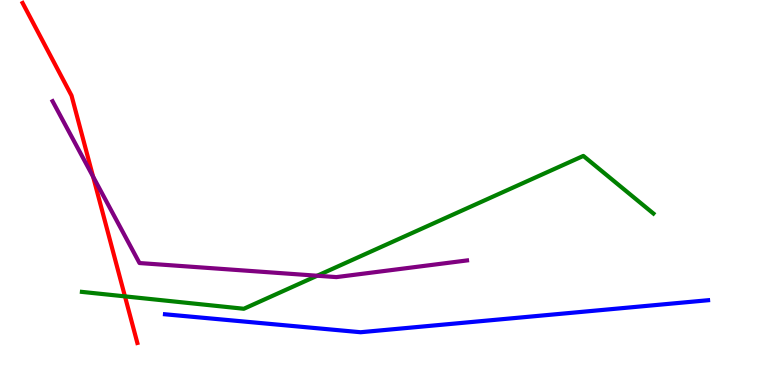[{'lines': ['blue', 'red'], 'intersections': []}, {'lines': ['green', 'red'], 'intersections': [{'x': 1.61, 'y': 2.3}]}, {'lines': ['purple', 'red'], 'intersections': [{'x': 1.2, 'y': 5.41}]}, {'lines': ['blue', 'green'], 'intersections': []}, {'lines': ['blue', 'purple'], 'intersections': []}, {'lines': ['green', 'purple'], 'intersections': [{'x': 4.09, 'y': 2.84}]}]